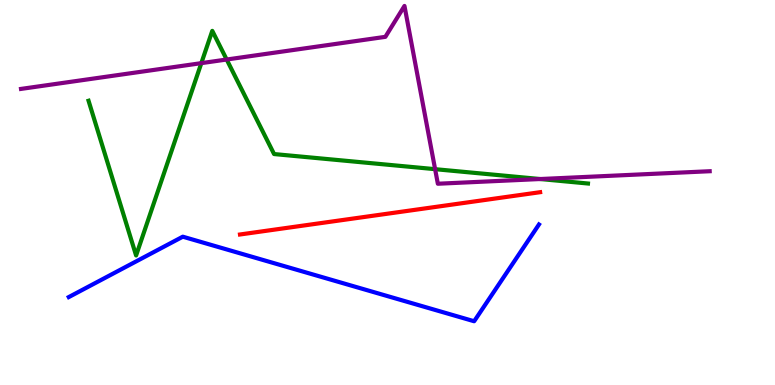[{'lines': ['blue', 'red'], 'intersections': []}, {'lines': ['green', 'red'], 'intersections': []}, {'lines': ['purple', 'red'], 'intersections': []}, {'lines': ['blue', 'green'], 'intersections': []}, {'lines': ['blue', 'purple'], 'intersections': []}, {'lines': ['green', 'purple'], 'intersections': [{'x': 2.6, 'y': 8.36}, {'x': 2.92, 'y': 8.45}, {'x': 5.61, 'y': 5.61}, {'x': 6.97, 'y': 5.35}]}]